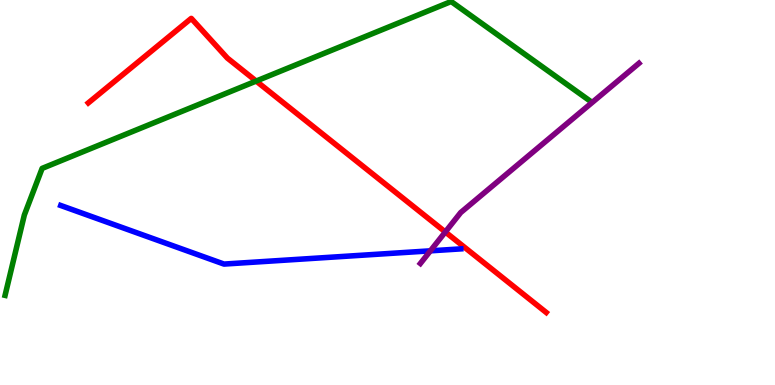[{'lines': ['blue', 'red'], 'intersections': []}, {'lines': ['green', 'red'], 'intersections': [{'x': 3.31, 'y': 7.89}]}, {'lines': ['purple', 'red'], 'intersections': [{'x': 5.75, 'y': 3.97}]}, {'lines': ['blue', 'green'], 'intersections': []}, {'lines': ['blue', 'purple'], 'intersections': [{'x': 5.55, 'y': 3.48}]}, {'lines': ['green', 'purple'], 'intersections': []}]